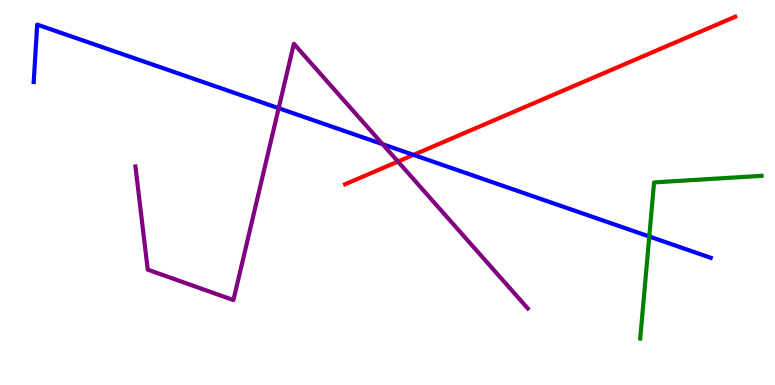[{'lines': ['blue', 'red'], 'intersections': [{'x': 5.34, 'y': 5.98}]}, {'lines': ['green', 'red'], 'intersections': []}, {'lines': ['purple', 'red'], 'intersections': [{'x': 5.14, 'y': 5.8}]}, {'lines': ['blue', 'green'], 'intersections': [{'x': 8.38, 'y': 3.86}]}, {'lines': ['blue', 'purple'], 'intersections': [{'x': 3.6, 'y': 7.19}, {'x': 4.94, 'y': 6.26}]}, {'lines': ['green', 'purple'], 'intersections': []}]